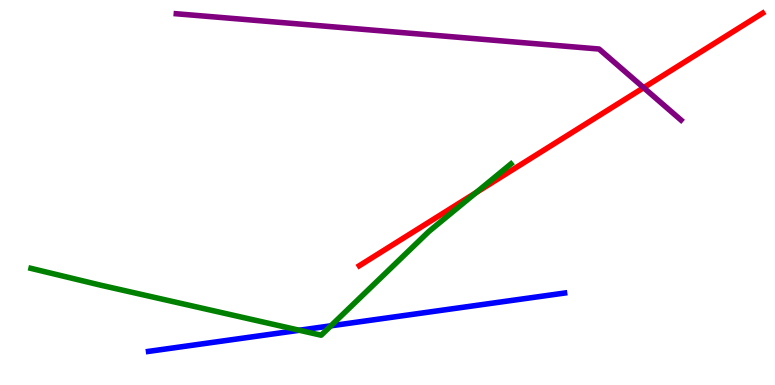[{'lines': ['blue', 'red'], 'intersections': []}, {'lines': ['green', 'red'], 'intersections': [{'x': 6.14, 'y': 5.0}]}, {'lines': ['purple', 'red'], 'intersections': [{'x': 8.31, 'y': 7.72}]}, {'lines': ['blue', 'green'], 'intersections': [{'x': 3.86, 'y': 1.42}, {'x': 4.27, 'y': 1.54}]}, {'lines': ['blue', 'purple'], 'intersections': []}, {'lines': ['green', 'purple'], 'intersections': []}]